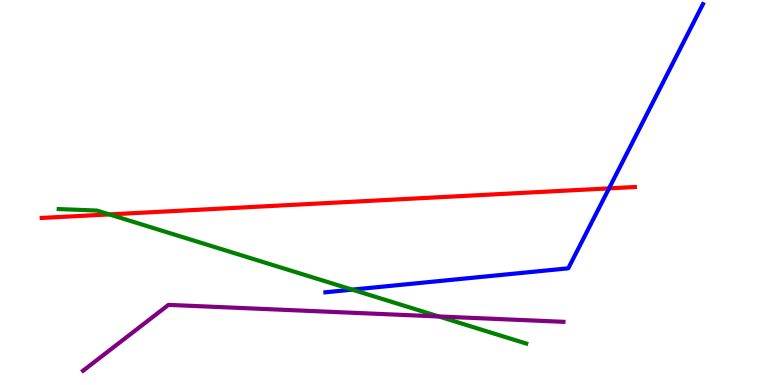[{'lines': ['blue', 'red'], 'intersections': [{'x': 7.86, 'y': 5.11}]}, {'lines': ['green', 'red'], 'intersections': [{'x': 1.41, 'y': 4.43}]}, {'lines': ['purple', 'red'], 'intersections': []}, {'lines': ['blue', 'green'], 'intersections': [{'x': 4.54, 'y': 2.48}]}, {'lines': ['blue', 'purple'], 'intersections': []}, {'lines': ['green', 'purple'], 'intersections': [{'x': 5.66, 'y': 1.78}]}]